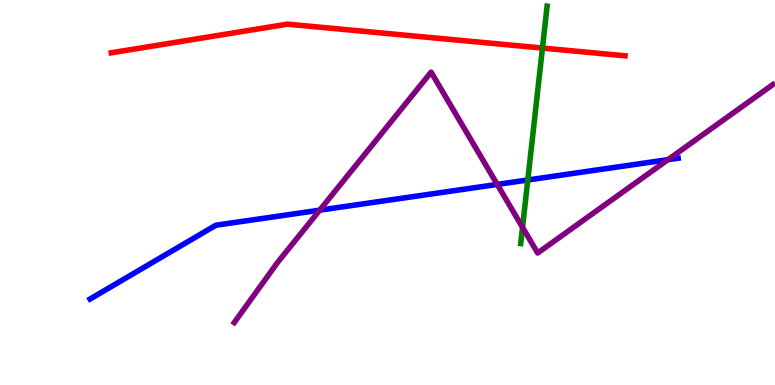[{'lines': ['blue', 'red'], 'intersections': []}, {'lines': ['green', 'red'], 'intersections': [{'x': 7.0, 'y': 8.75}]}, {'lines': ['purple', 'red'], 'intersections': []}, {'lines': ['blue', 'green'], 'intersections': [{'x': 6.81, 'y': 5.32}]}, {'lines': ['blue', 'purple'], 'intersections': [{'x': 4.13, 'y': 4.54}, {'x': 6.42, 'y': 5.21}, {'x': 8.62, 'y': 5.85}]}, {'lines': ['green', 'purple'], 'intersections': [{'x': 6.74, 'y': 4.09}]}]